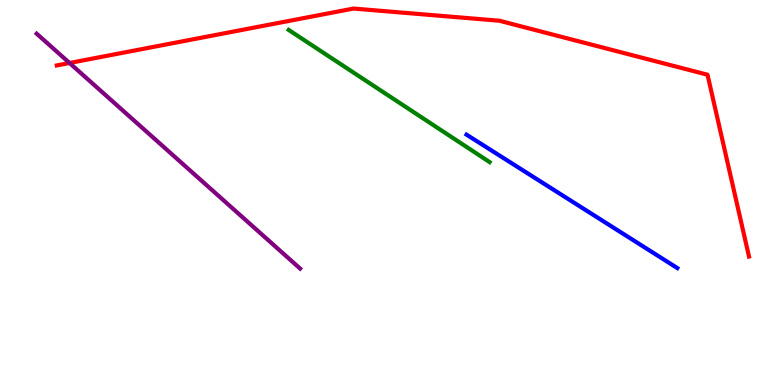[{'lines': ['blue', 'red'], 'intersections': []}, {'lines': ['green', 'red'], 'intersections': []}, {'lines': ['purple', 'red'], 'intersections': [{'x': 0.897, 'y': 8.36}]}, {'lines': ['blue', 'green'], 'intersections': []}, {'lines': ['blue', 'purple'], 'intersections': []}, {'lines': ['green', 'purple'], 'intersections': []}]